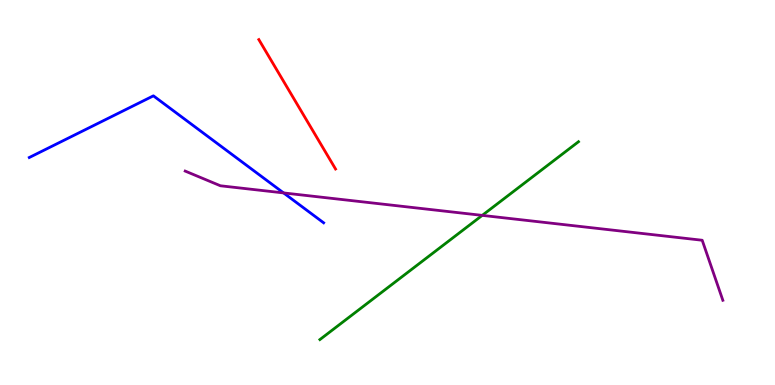[{'lines': ['blue', 'red'], 'intersections': []}, {'lines': ['green', 'red'], 'intersections': []}, {'lines': ['purple', 'red'], 'intersections': []}, {'lines': ['blue', 'green'], 'intersections': []}, {'lines': ['blue', 'purple'], 'intersections': [{'x': 3.66, 'y': 4.99}]}, {'lines': ['green', 'purple'], 'intersections': [{'x': 6.22, 'y': 4.41}]}]